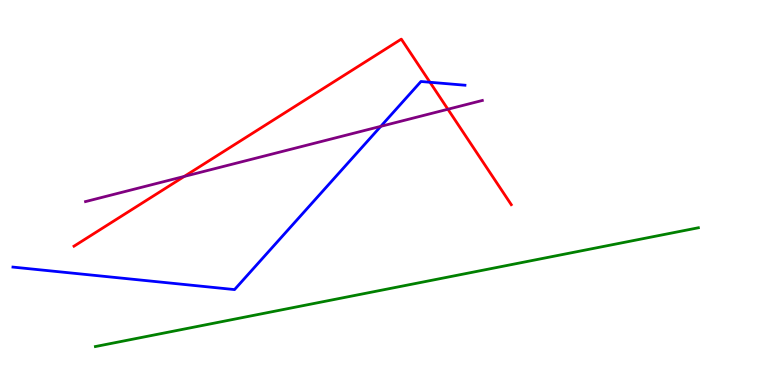[{'lines': ['blue', 'red'], 'intersections': [{'x': 5.55, 'y': 7.86}]}, {'lines': ['green', 'red'], 'intersections': []}, {'lines': ['purple', 'red'], 'intersections': [{'x': 2.38, 'y': 5.42}, {'x': 5.78, 'y': 7.16}]}, {'lines': ['blue', 'green'], 'intersections': []}, {'lines': ['blue', 'purple'], 'intersections': [{'x': 4.91, 'y': 6.72}]}, {'lines': ['green', 'purple'], 'intersections': []}]